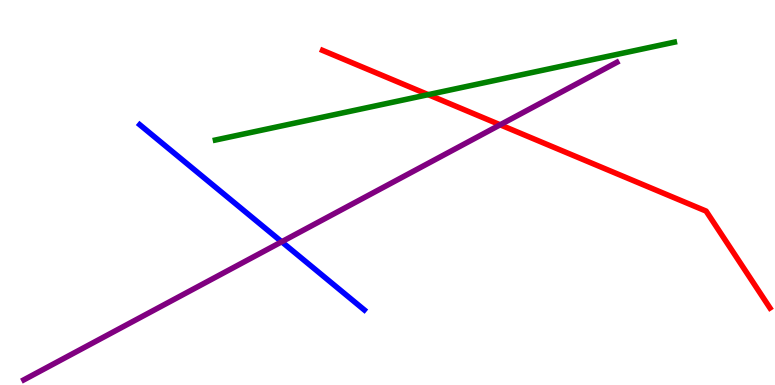[{'lines': ['blue', 'red'], 'intersections': []}, {'lines': ['green', 'red'], 'intersections': [{'x': 5.53, 'y': 7.54}]}, {'lines': ['purple', 'red'], 'intersections': [{'x': 6.45, 'y': 6.76}]}, {'lines': ['blue', 'green'], 'intersections': []}, {'lines': ['blue', 'purple'], 'intersections': [{'x': 3.63, 'y': 3.72}]}, {'lines': ['green', 'purple'], 'intersections': []}]